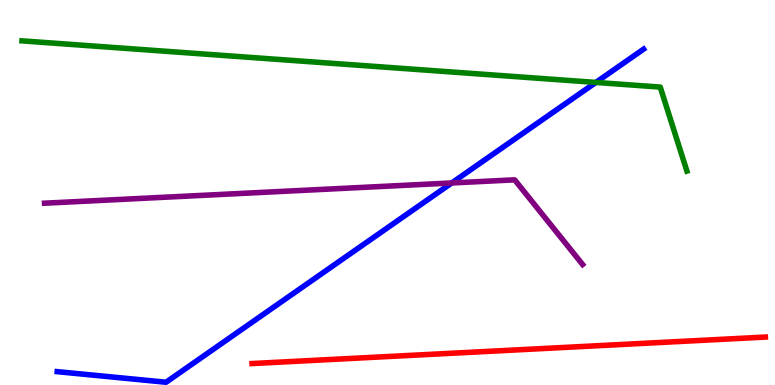[{'lines': ['blue', 'red'], 'intersections': []}, {'lines': ['green', 'red'], 'intersections': []}, {'lines': ['purple', 'red'], 'intersections': []}, {'lines': ['blue', 'green'], 'intersections': [{'x': 7.69, 'y': 7.86}]}, {'lines': ['blue', 'purple'], 'intersections': [{'x': 5.83, 'y': 5.25}]}, {'lines': ['green', 'purple'], 'intersections': []}]